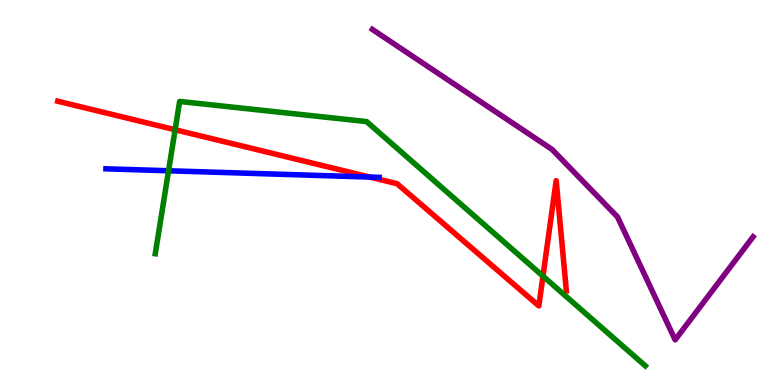[{'lines': ['blue', 'red'], 'intersections': [{'x': 4.77, 'y': 5.4}]}, {'lines': ['green', 'red'], 'intersections': [{'x': 2.26, 'y': 6.63}, {'x': 7.01, 'y': 2.83}]}, {'lines': ['purple', 'red'], 'intersections': []}, {'lines': ['blue', 'green'], 'intersections': [{'x': 2.17, 'y': 5.56}]}, {'lines': ['blue', 'purple'], 'intersections': []}, {'lines': ['green', 'purple'], 'intersections': []}]